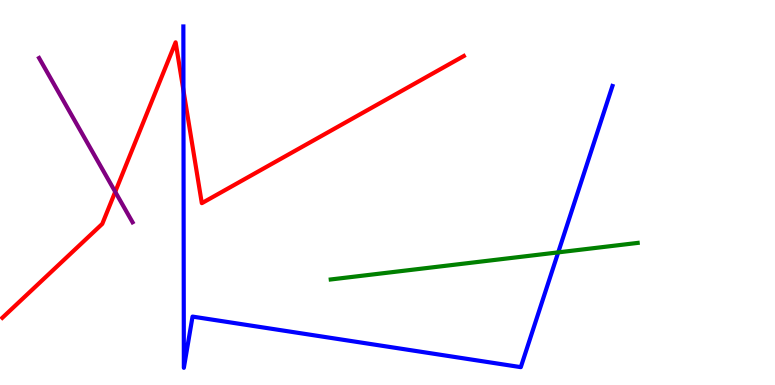[{'lines': ['blue', 'red'], 'intersections': [{'x': 2.37, 'y': 7.65}]}, {'lines': ['green', 'red'], 'intersections': []}, {'lines': ['purple', 'red'], 'intersections': [{'x': 1.49, 'y': 5.02}]}, {'lines': ['blue', 'green'], 'intersections': [{'x': 7.2, 'y': 3.44}]}, {'lines': ['blue', 'purple'], 'intersections': []}, {'lines': ['green', 'purple'], 'intersections': []}]